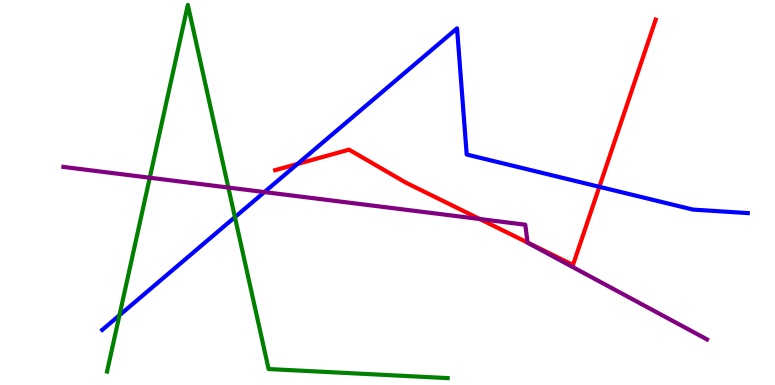[{'lines': ['blue', 'red'], 'intersections': [{'x': 3.84, 'y': 5.74}, {'x': 7.73, 'y': 5.15}]}, {'lines': ['green', 'red'], 'intersections': []}, {'lines': ['purple', 'red'], 'intersections': [{'x': 6.19, 'y': 4.31}, {'x': 6.81, 'y': 3.7}]}, {'lines': ['blue', 'green'], 'intersections': [{'x': 1.54, 'y': 1.81}, {'x': 3.03, 'y': 4.36}]}, {'lines': ['blue', 'purple'], 'intersections': [{'x': 3.41, 'y': 5.01}]}, {'lines': ['green', 'purple'], 'intersections': [{'x': 1.93, 'y': 5.38}, {'x': 2.95, 'y': 5.13}]}]